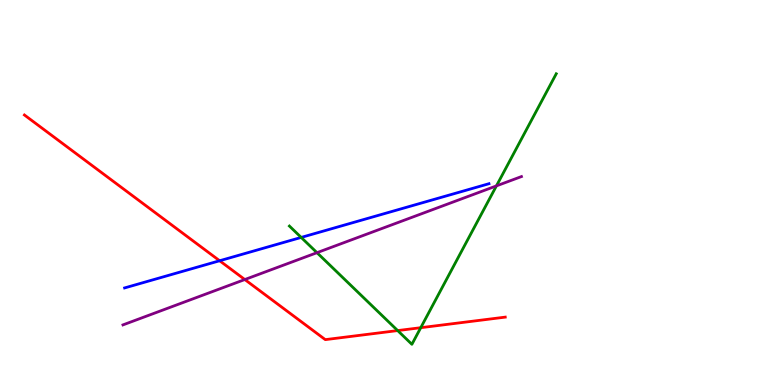[{'lines': ['blue', 'red'], 'intersections': [{'x': 2.83, 'y': 3.23}]}, {'lines': ['green', 'red'], 'intersections': [{'x': 5.13, 'y': 1.41}, {'x': 5.43, 'y': 1.49}]}, {'lines': ['purple', 'red'], 'intersections': [{'x': 3.16, 'y': 2.74}]}, {'lines': ['blue', 'green'], 'intersections': [{'x': 3.89, 'y': 3.83}]}, {'lines': ['blue', 'purple'], 'intersections': []}, {'lines': ['green', 'purple'], 'intersections': [{'x': 4.09, 'y': 3.44}, {'x': 6.41, 'y': 5.17}]}]